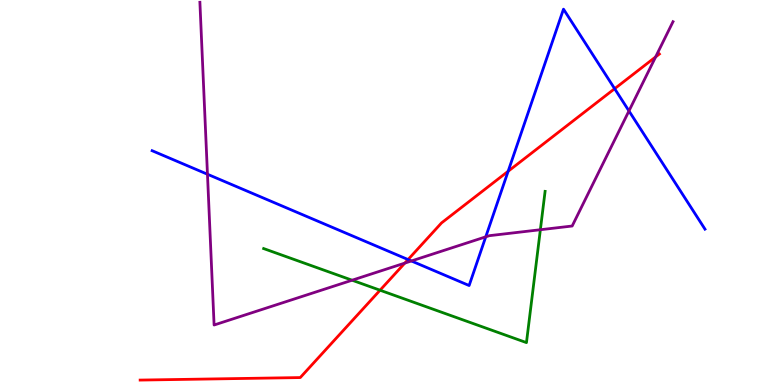[{'lines': ['blue', 'red'], 'intersections': [{'x': 5.27, 'y': 3.26}, {'x': 6.56, 'y': 5.55}, {'x': 7.93, 'y': 7.7}]}, {'lines': ['green', 'red'], 'intersections': [{'x': 4.9, 'y': 2.46}]}, {'lines': ['purple', 'red'], 'intersections': [{'x': 5.22, 'y': 3.17}, {'x': 8.46, 'y': 8.52}]}, {'lines': ['blue', 'green'], 'intersections': []}, {'lines': ['blue', 'purple'], 'intersections': [{'x': 2.68, 'y': 5.47}, {'x': 5.31, 'y': 3.22}, {'x': 6.27, 'y': 3.85}, {'x': 8.12, 'y': 7.12}]}, {'lines': ['green', 'purple'], 'intersections': [{'x': 4.54, 'y': 2.72}, {'x': 6.97, 'y': 4.03}]}]